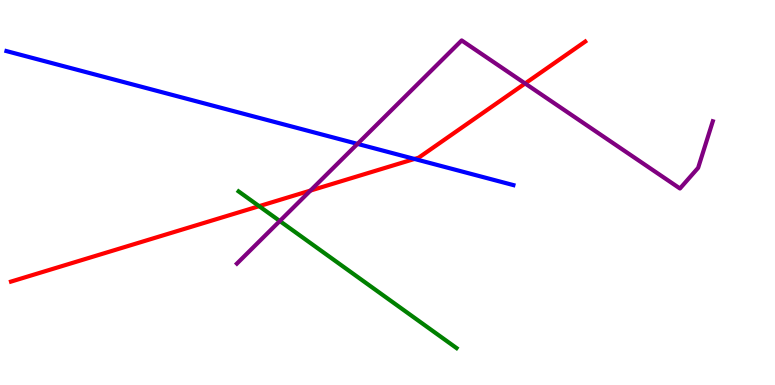[{'lines': ['blue', 'red'], 'intersections': [{'x': 5.35, 'y': 5.87}]}, {'lines': ['green', 'red'], 'intersections': [{'x': 3.34, 'y': 4.64}]}, {'lines': ['purple', 'red'], 'intersections': [{'x': 4.01, 'y': 5.05}, {'x': 6.78, 'y': 7.83}]}, {'lines': ['blue', 'green'], 'intersections': []}, {'lines': ['blue', 'purple'], 'intersections': [{'x': 4.61, 'y': 6.26}]}, {'lines': ['green', 'purple'], 'intersections': [{'x': 3.61, 'y': 4.26}]}]